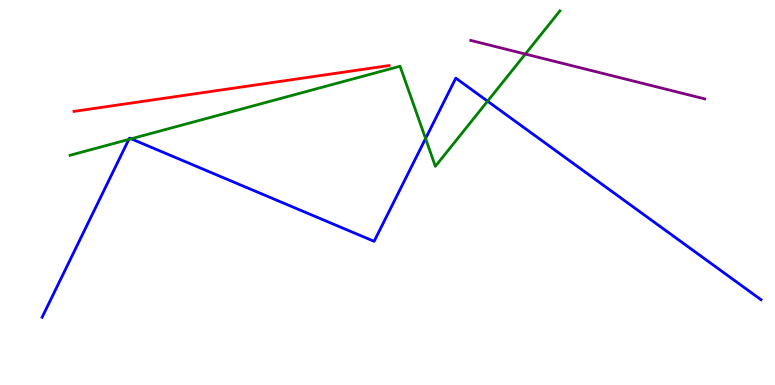[{'lines': ['blue', 'red'], 'intersections': []}, {'lines': ['green', 'red'], 'intersections': []}, {'lines': ['purple', 'red'], 'intersections': []}, {'lines': ['blue', 'green'], 'intersections': [{'x': 1.66, 'y': 6.38}, {'x': 1.69, 'y': 6.39}, {'x': 5.49, 'y': 6.4}, {'x': 6.29, 'y': 7.37}]}, {'lines': ['blue', 'purple'], 'intersections': []}, {'lines': ['green', 'purple'], 'intersections': [{'x': 6.78, 'y': 8.6}]}]